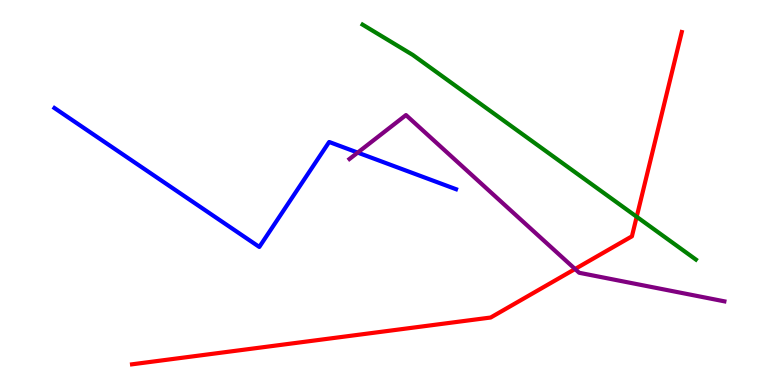[{'lines': ['blue', 'red'], 'intersections': []}, {'lines': ['green', 'red'], 'intersections': [{'x': 8.22, 'y': 4.37}]}, {'lines': ['purple', 'red'], 'intersections': [{'x': 7.42, 'y': 3.01}]}, {'lines': ['blue', 'green'], 'intersections': []}, {'lines': ['blue', 'purple'], 'intersections': [{'x': 4.62, 'y': 6.04}]}, {'lines': ['green', 'purple'], 'intersections': []}]